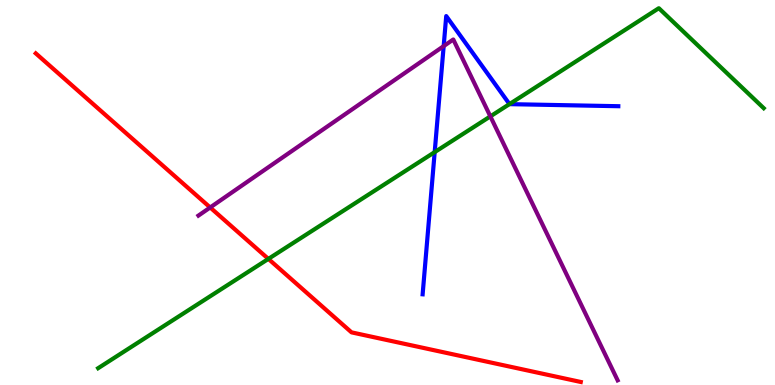[{'lines': ['blue', 'red'], 'intersections': []}, {'lines': ['green', 'red'], 'intersections': [{'x': 3.46, 'y': 3.28}]}, {'lines': ['purple', 'red'], 'intersections': [{'x': 2.71, 'y': 4.61}]}, {'lines': ['blue', 'green'], 'intersections': [{'x': 5.61, 'y': 6.05}, {'x': 6.57, 'y': 7.3}]}, {'lines': ['blue', 'purple'], 'intersections': [{'x': 5.72, 'y': 8.8}]}, {'lines': ['green', 'purple'], 'intersections': [{'x': 6.33, 'y': 6.98}]}]